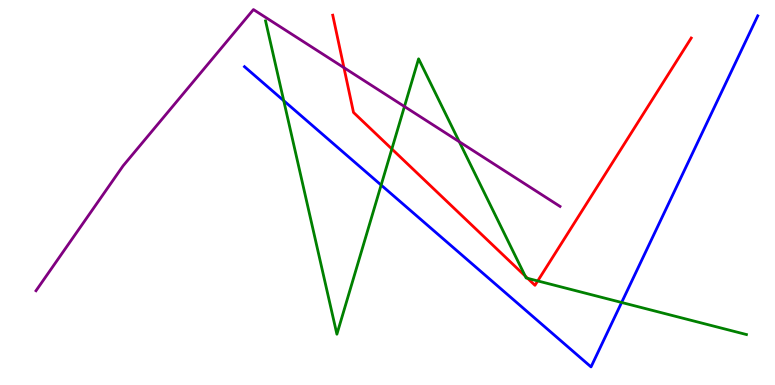[{'lines': ['blue', 'red'], 'intersections': []}, {'lines': ['green', 'red'], 'intersections': [{'x': 5.06, 'y': 6.13}, {'x': 6.78, 'y': 2.83}, {'x': 6.81, 'y': 2.77}, {'x': 6.94, 'y': 2.7}]}, {'lines': ['purple', 'red'], 'intersections': [{'x': 4.44, 'y': 8.24}]}, {'lines': ['blue', 'green'], 'intersections': [{'x': 3.66, 'y': 7.38}, {'x': 4.92, 'y': 5.19}, {'x': 8.02, 'y': 2.14}]}, {'lines': ['blue', 'purple'], 'intersections': []}, {'lines': ['green', 'purple'], 'intersections': [{'x': 5.22, 'y': 7.23}, {'x': 5.93, 'y': 6.32}]}]